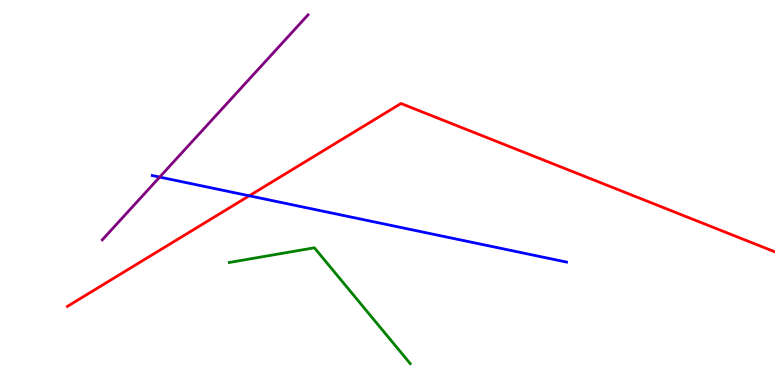[{'lines': ['blue', 'red'], 'intersections': [{'x': 3.22, 'y': 4.91}]}, {'lines': ['green', 'red'], 'intersections': []}, {'lines': ['purple', 'red'], 'intersections': []}, {'lines': ['blue', 'green'], 'intersections': []}, {'lines': ['blue', 'purple'], 'intersections': [{'x': 2.06, 'y': 5.4}]}, {'lines': ['green', 'purple'], 'intersections': []}]